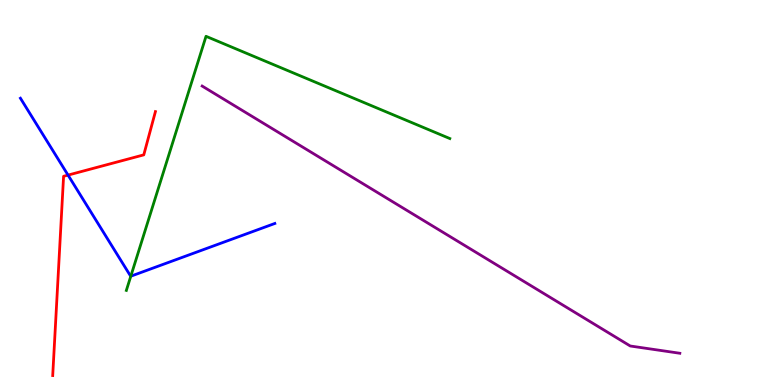[{'lines': ['blue', 'red'], 'intersections': [{'x': 0.878, 'y': 5.45}]}, {'lines': ['green', 'red'], 'intersections': []}, {'lines': ['purple', 'red'], 'intersections': []}, {'lines': ['blue', 'green'], 'intersections': [{'x': 1.69, 'y': 2.83}]}, {'lines': ['blue', 'purple'], 'intersections': []}, {'lines': ['green', 'purple'], 'intersections': []}]